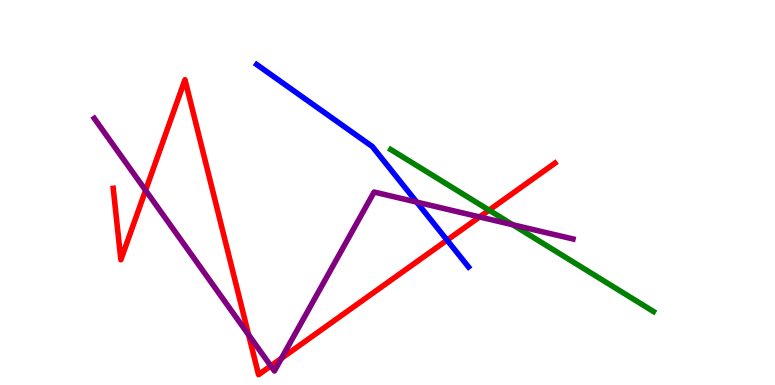[{'lines': ['blue', 'red'], 'intersections': [{'x': 5.77, 'y': 3.76}]}, {'lines': ['green', 'red'], 'intersections': [{'x': 6.31, 'y': 4.54}]}, {'lines': ['purple', 'red'], 'intersections': [{'x': 1.88, 'y': 5.06}, {'x': 3.21, 'y': 1.3}, {'x': 3.49, 'y': 0.495}, {'x': 3.63, 'y': 0.693}, {'x': 6.19, 'y': 4.37}]}, {'lines': ['blue', 'green'], 'intersections': []}, {'lines': ['blue', 'purple'], 'intersections': [{'x': 5.38, 'y': 4.75}]}, {'lines': ['green', 'purple'], 'intersections': [{'x': 6.62, 'y': 4.16}]}]